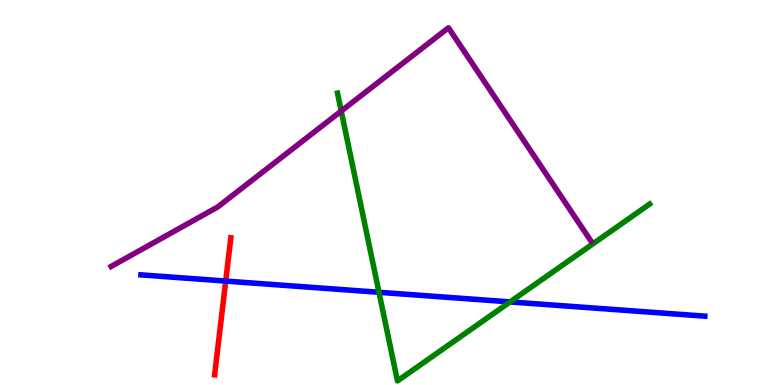[{'lines': ['blue', 'red'], 'intersections': [{'x': 2.91, 'y': 2.7}]}, {'lines': ['green', 'red'], 'intersections': []}, {'lines': ['purple', 'red'], 'intersections': []}, {'lines': ['blue', 'green'], 'intersections': [{'x': 4.89, 'y': 2.41}, {'x': 6.58, 'y': 2.16}]}, {'lines': ['blue', 'purple'], 'intersections': []}, {'lines': ['green', 'purple'], 'intersections': [{'x': 4.4, 'y': 7.12}]}]